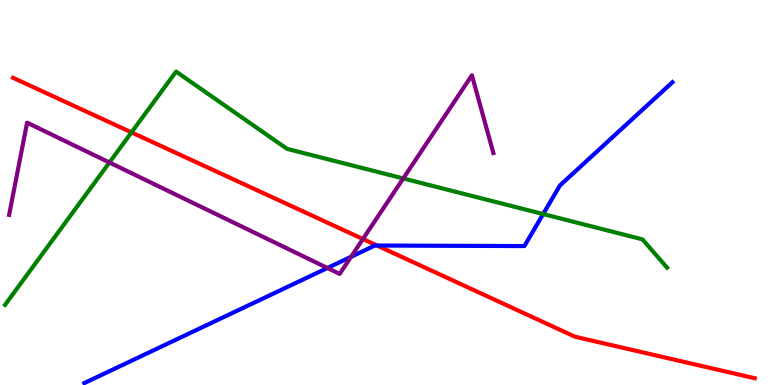[{'lines': ['blue', 'red'], 'intersections': [{'x': 4.87, 'y': 3.62}]}, {'lines': ['green', 'red'], 'intersections': [{'x': 1.7, 'y': 6.56}]}, {'lines': ['purple', 'red'], 'intersections': [{'x': 4.68, 'y': 3.79}]}, {'lines': ['blue', 'green'], 'intersections': [{'x': 7.01, 'y': 4.44}]}, {'lines': ['blue', 'purple'], 'intersections': [{'x': 4.22, 'y': 3.04}, {'x': 4.53, 'y': 3.33}]}, {'lines': ['green', 'purple'], 'intersections': [{'x': 1.41, 'y': 5.78}, {'x': 5.2, 'y': 5.37}]}]